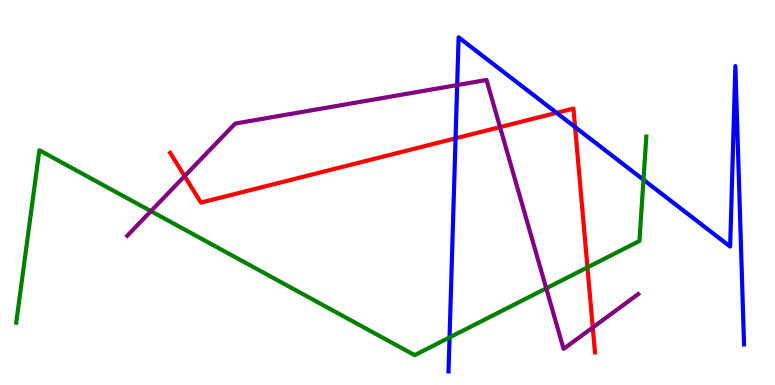[{'lines': ['blue', 'red'], 'intersections': [{'x': 5.88, 'y': 6.41}, {'x': 7.18, 'y': 7.07}, {'x': 7.42, 'y': 6.7}]}, {'lines': ['green', 'red'], 'intersections': [{'x': 7.58, 'y': 3.05}]}, {'lines': ['purple', 'red'], 'intersections': [{'x': 2.38, 'y': 5.42}, {'x': 6.45, 'y': 6.7}, {'x': 7.65, 'y': 1.49}]}, {'lines': ['blue', 'green'], 'intersections': [{'x': 5.8, 'y': 1.24}, {'x': 8.3, 'y': 5.33}]}, {'lines': ['blue', 'purple'], 'intersections': [{'x': 5.9, 'y': 7.79}]}, {'lines': ['green', 'purple'], 'intersections': [{'x': 1.95, 'y': 4.52}, {'x': 7.05, 'y': 2.51}]}]